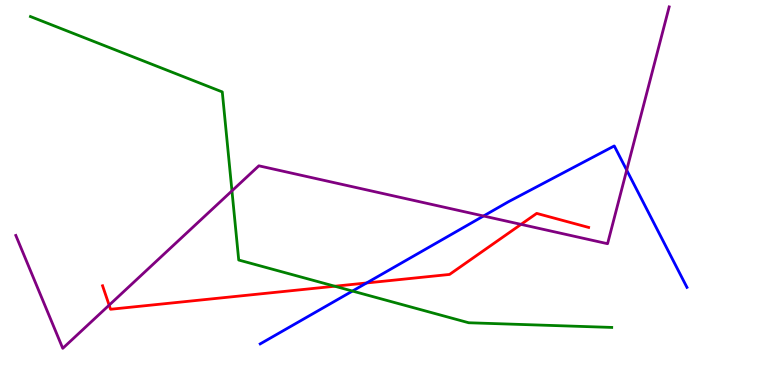[{'lines': ['blue', 'red'], 'intersections': [{'x': 4.73, 'y': 2.65}]}, {'lines': ['green', 'red'], 'intersections': [{'x': 4.32, 'y': 2.57}]}, {'lines': ['purple', 'red'], 'intersections': [{'x': 1.41, 'y': 2.07}, {'x': 6.72, 'y': 4.17}]}, {'lines': ['blue', 'green'], 'intersections': [{'x': 4.55, 'y': 2.44}]}, {'lines': ['blue', 'purple'], 'intersections': [{'x': 6.24, 'y': 4.39}, {'x': 8.09, 'y': 5.58}]}, {'lines': ['green', 'purple'], 'intersections': [{'x': 2.99, 'y': 5.04}]}]